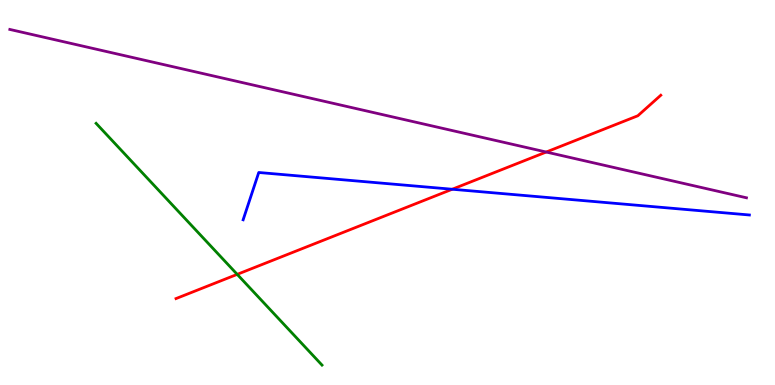[{'lines': ['blue', 'red'], 'intersections': [{'x': 5.84, 'y': 5.08}]}, {'lines': ['green', 'red'], 'intersections': [{'x': 3.06, 'y': 2.87}]}, {'lines': ['purple', 'red'], 'intersections': [{'x': 7.05, 'y': 6.05}]}, {'lines': ['blue', 'green'], 'intersections': []}, {'lines': ['blue', 'purple'], 'intersections': []}, {'lines': ['green', 'purple'], 'intersections': []}]